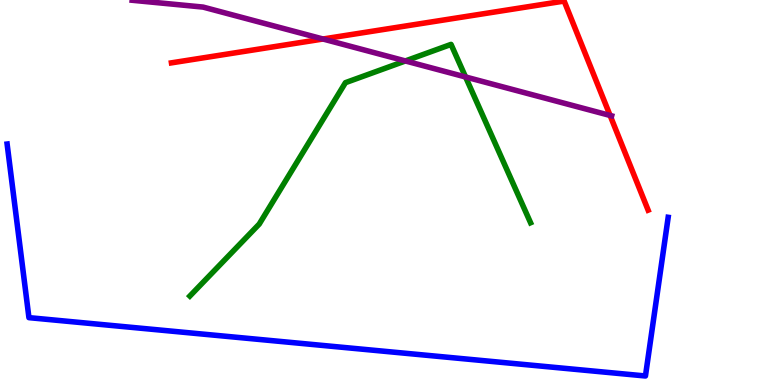[{'lines': ['blue', 'red'], 'intersections': []}, {'lines': ['green', 'red'], 'intersections': []}, {'lines': ['purple', 'red'], 'intersections': [{'x': 4.17, 'y': 8.99}, {'x': 7.87, 'y': 7.0}]}, {'lines': ['blue', 'green'], 'intersections': []}, {'lines': ['blue', 'purple'], 'intersections': []}, {'lines': ['green', 'purple'], 'intersections': [{'x': 5.23, 'y': 8.42}, {'x': 6.01, 'y': 8.0}]}]